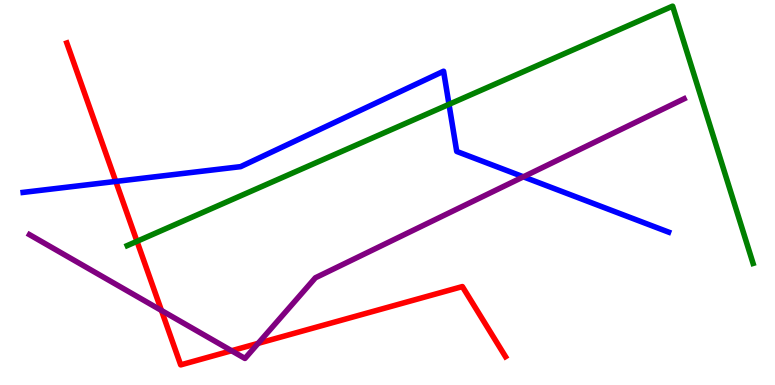[{'lines': ['blue', 'red'], 'intersections': [{'x': 1.49, 'y': 5.29}]}, {'lines': ['green', 'red'], 'intersections': [{'x': 1.77, 'y': 3.73}]}, {'lines': ['purple', 'red'], 'intersections': [{'x': 2.08, 'y': 1.94}, {'x': 2.99, 'y': 0.89}, {'x': 3.33, 'y': 1.08}]}, {'lines': ['blue', 'green'], 'intersections': [{'x': 5.79, 'y': 7.29}]}, {'lines': ['blue', 'purple'], 'intersections': [{'x': 6.75, 'y': 5.41}]}, {'lines': ['green', 'purple'], 'intersections': []}]